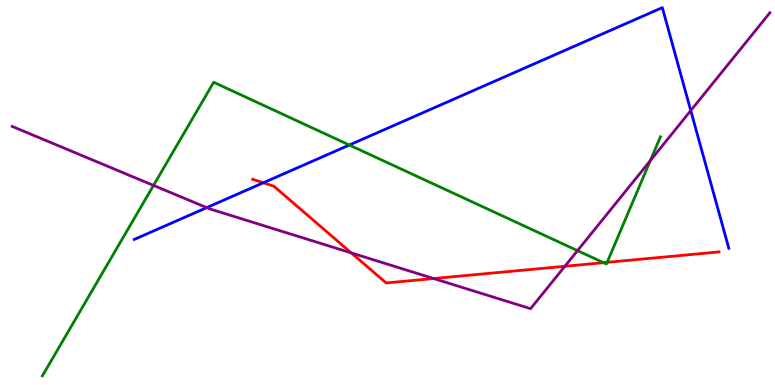[{'lines': ['blue', 'red'], 'intersections': [{'x': 3.4, 'y': 5.25}]}, {'lines': ['green', 'red'], 'intersections': [{'x': 7.79, 'y': 3.18}, {'x': 7.83, 'y': 3.19}]}, {'lines': ['purple', 'red'], 'intersections': [{'x': 4.53, 'y': 3.43}, {'x': 5.6, 'y': 2.77}, {'x': 7.29, 'y': 3.08}]}, {'lines': ['blue', 'green'], 'intersections': [{'x': 4.51, 'y': 6.23}]}, {'lines': ['blue', 'purple'], 'intersections': [{'x': 2.67, 'y': 4.61}, {'x': 8.91, 'y': 7.13}]}, {'lines': ['green', 'purple'], 'intersections': [{'x': 1.98, 'y': 5.18}, {'x': 7.45, 'y': 3.49}, {'x': 8.39, 'y': 5.83}]}]